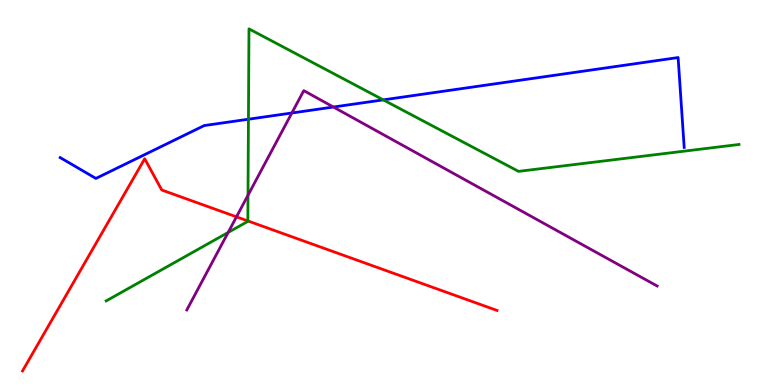[{'lines': ['blue', 'red'], 'intersections': []}, {'lines': ['green', 'red'], 'intersections': [{'x': 3.2, 'y': 4.26}]}, {'lines': ['purple', 'red'], 'intersections': [{'x': 3.05, 'y': 4.37}]}, {'lines': ['blue', 'green'], 'intersections': [{'x': 3.21, 'y': 6.9}, {'x': 4.95, 'y': 7.41}]}, {'lines': ['blue', 'purple'], 'intersections': [{'x': 3.77, 'y': 7.07}, {'x': 4.3, 'y': 7.22}]}, {'lines': ['green', 'purple'], 'intersections': [{'x': 2.94, 'y': 3.96}, {'x': 3.2, 'y': 4.93}]}]